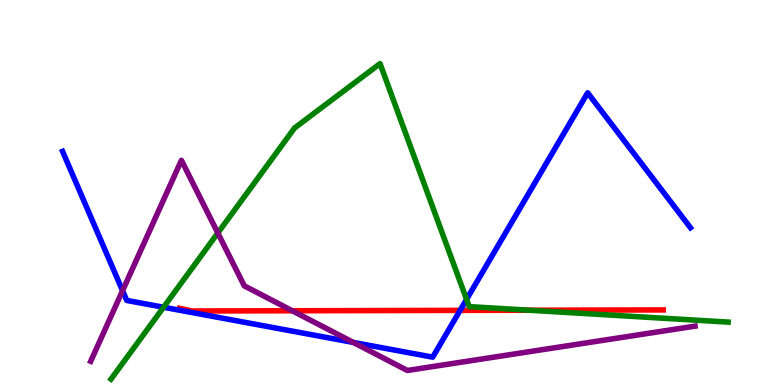[{'lines': ['blue', 'red'], 'intersections': [{'x': 5.94, 'y': 1.94}]}, {'lines': ['green', 'red'], 'intersections': [{'x': 6.83, 'y': 1.94}]}, {'lines': ['purple', 'red'], 'intersections': [{'x': 3.77, 'y': 1.93}]}, {'lines': ['blue', 'green'], 'intersections': [{'x': 2.11, 'y': 2.02}, {'x': 6.02, 'y': 2.22}]}, {'lines': ['blue', 'purple'], 'intersections': [{'x': 1.58, 'y': 2.45}, {'x': 4.56, 'y': 1.11}]}, {'lines': ['green', 'purple'], 'intersections': [{'x': 2.81, 'y': 3.95}]}]